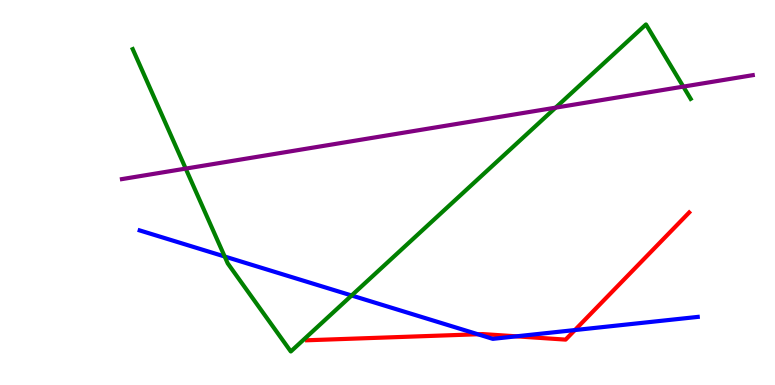[{'lines': ['blue', 'red'], 'intersections': [{'x': 6.17, 'y': 1.32}, {'x': 6.66, 'y': 1.26}, {'x': 7.42, 'y': 1.43}]}, {'lines': ['green', 'red'], 'intersections': []}, {'lines': ['purple', 'red'], 'intersections': []}, {'lines': ['blue', 'green'], 'intersections': [{'x': 2.9, 'y': 3.34}, {'x': 4.54, 'y': 2.33}]}, {'lines': ['blue', 'purple'], 'intersections': []}, {'lines': ['green', 'purple'], 'intersections': [{'x': 2.4, 'y': 5.62}, {'x': 7.17, 'y': 7.2}, {'x': 8.82, 'y': 7.75}]}]